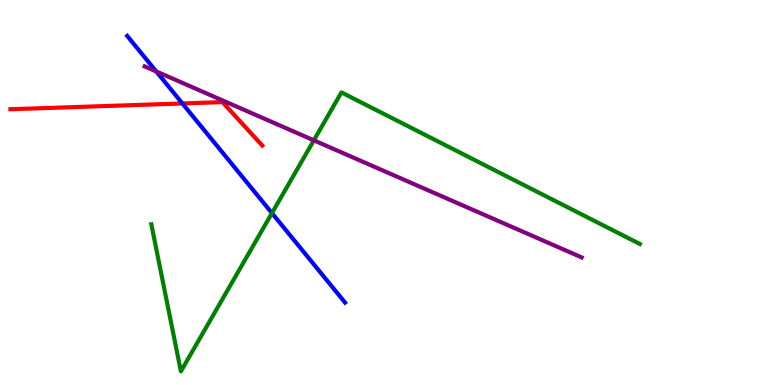[{'lines': ['blue', 'red'], 'intersections': [{'x': 2.35, 'y': 7.31}]}, {'lines': ['green', 'red'], 'intersections': []}, {'lines': ['purple', 'red'], 'intersections': []}, {'lines': ['blue', 'green'], 'intersections': [{'x': 3.51, 'y': 4.46}]}, {'lines': ['blue', 'purple'], 'intersections': [{'x': 2.02, 'y': 8.14}]}, {'lines': ['green', 'purple'], 'intersections': [{'x': 4.05, 'y': 6.35}]}]